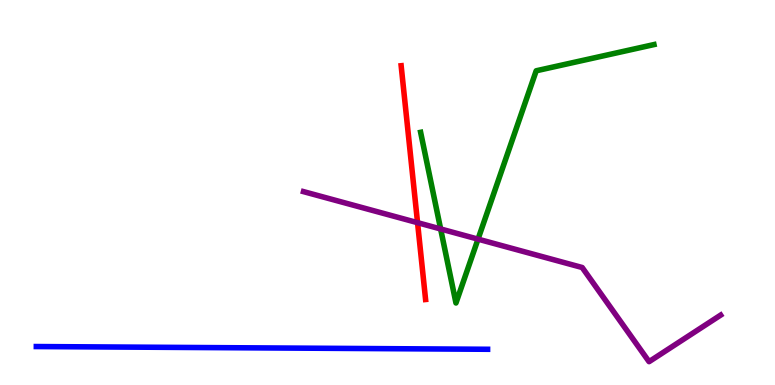[{'lines': ['blue', 'red'], 'intersections': []}, {'lines': ['green', 'red'], 'intersections': []}, {'lines': ['purple', 'red'], 'intersections': [{'x': 5.39, 'y': 4.22}]}, {'lines': ['blue', 'green'], 'intersections': []}, {'lines': ['blue', 'purple'], 'intersections': []}, {'lines': ['green', 'purple'], 'intersections': [{'x': 5.69, 'y': 4.05}, {'x': 6.17, 'y': 3.79}]}]